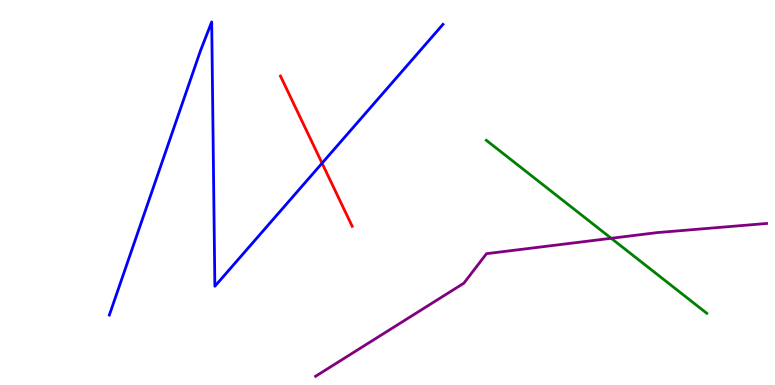[{'lines': ['blue', 'red'], 'intersections': [{'x': 4.16, 'y': 5.76}]}, {'lines': ['green', 'red'], 'intersections': []}, {'lines': ['purple', 'red'], 'intersections': []}, {'lines': ['blue', 'green'], 'intersections': []}, {'lines': ['blue', 'purple'], 'intersections': []}, {'lines': ['green', 'purple'], 'intersections': [{'x': 7.89, 'y': 3.81}]}]